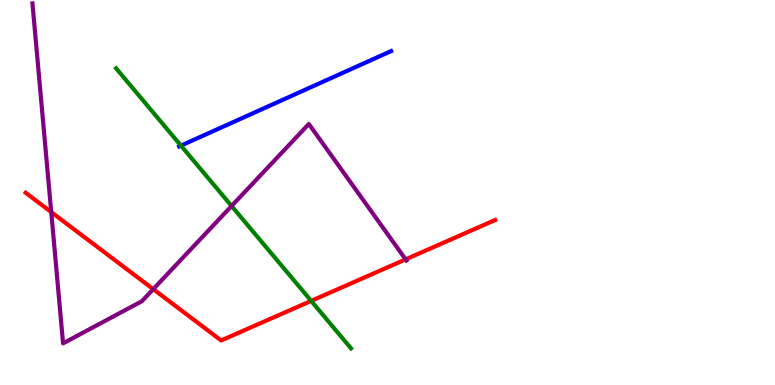[{'lines': ['blue', 'red'], 'intersections': []}, {'lines': ['green', 'red'], 'intersections': [{'x': 4.02, 'y': 2.18}]}, {'lines': ['purple', 'red'], 'intersections': [{'x': 0.661, 'y': 4.49}, {'x': 1.98, 'y': 2.49}, {'x': 5.23, 'y': 3.26}]}, {'lines': ['blue', 'green'], 'intersections': [{'x': 2.33, 'y': 6.22}]}, {'lines': ['blue', 'purple'], 'intersections': []}, {'lines': ['green', 'purple'], 'intersections': [{'x': 2.99, 'y': 4.65}]}]